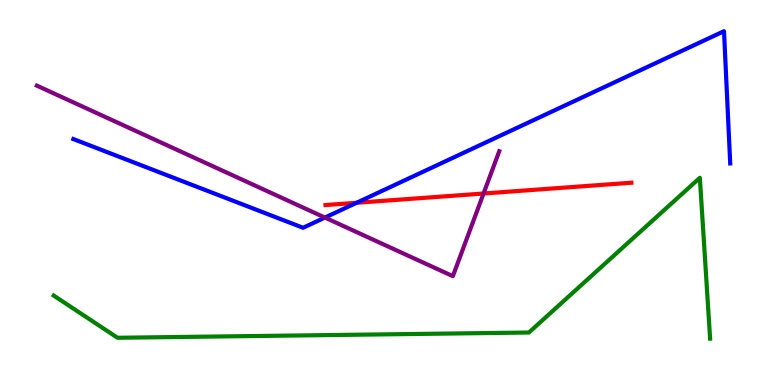[{'lines': ['blue', 'red'], 'intersections': [{'x': 4.6, 'y': 4.73}]}, {'lines': ['green', 'red'], 'intersections': []}, {'lines': ['purple', 'red'], 'intersections': [{'x': 6.24, 'y': 4.97}]}, {'lines': ['blue', 'green'], 'intersections': []}, {'lines': ['blue', 'purple'], 'intersections': [{'x': 4.19, 'y': 4.35}]}, {'lines': ['green', 'purple'], 'intersections': []}]